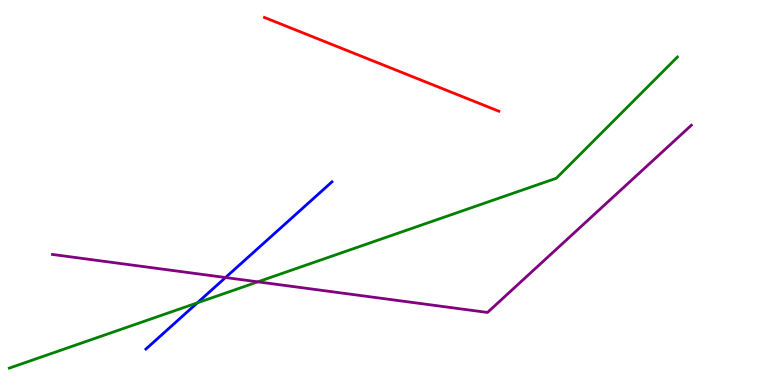[{'lines': ['blue', 'red'], 'intersections': []}, {'lines': ['green', 'red'], 'intersections': []}, {'lines': ['purple', 'red'], 'intersections': []}, {'lines': ['blue', 'green'], 'intersections': [{'x': 2.55, 'y': 2.13}]}, {'lines': ['blue', 'purple'], 'intersections': [{'x': 2.91, 'y': 2.79}]}, {'lines': ['green', 'purple'], 'intersections': [{'x': 3.33, 'y': 2.68}]}]